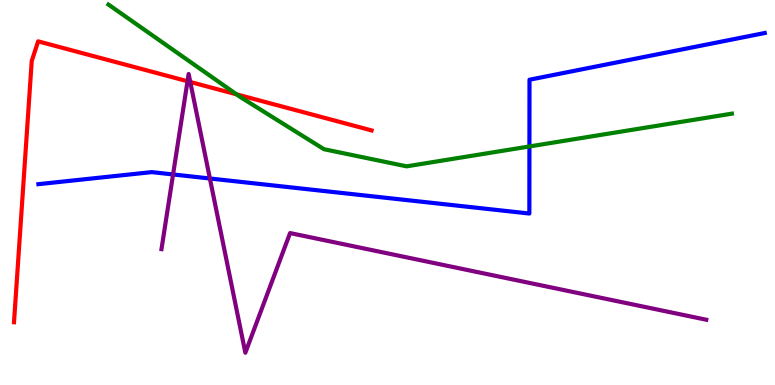[{'lines': ['blue', 'red'], 'intersections': []}, {'lines': ['green', 'red'], 'intersections': [{'x': 3.05, 'y': 7.55}]}, {'lines': ['purple', 'red'], 'intersections': [{'x': 2.42, 'y': 7.89}, {'x': 2.46, 'y': 7.87}]}, {'lines': ['blue', 'green'], 'intersections': [{'x': 6.83, 'y': 6.2}]}, {'lines': ['blue', 'purple'], 'intersections': [{'x': 2.23, 'y': 5.47}, {'x': 2.71, 'y': 5.36}]}, {'lines': ['green', 'purple'], 'intersections': []}]